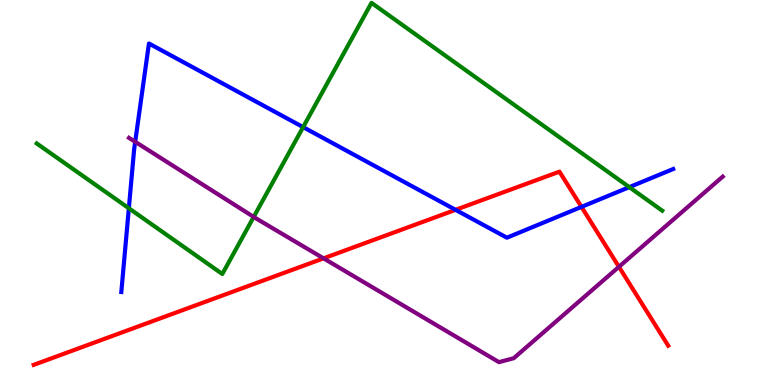[{'lines': ['blue', 'red'], 'intersections': [{'x': 5.88, 'y': 4.55}, {'x': 7.5, 'y': 4.63}]}, {'lines': ['green', 'red'], 'intersections': []}, {'lines': ['purple', 'red'], 'intersections': [{'x': 4.17, 'y': 3.29}, {'x': 7.99, 'y': 3.07}]}, {'lines': ['blue', 'green'], 'intersections': [{'x': 1.66, 'y': 4.59}, {'x': 3.91, 'y': 6.7}, {'x': 8.12, 'y': 5.14}]}, {'lines': ['blue', 'purple'], 'intersections': [{'x': 1.74, 'y': 6.32}]}, {'lines': ['green', 'purple'], 'intersections': [{'x': 3.27, 'y': 4.37}]}]